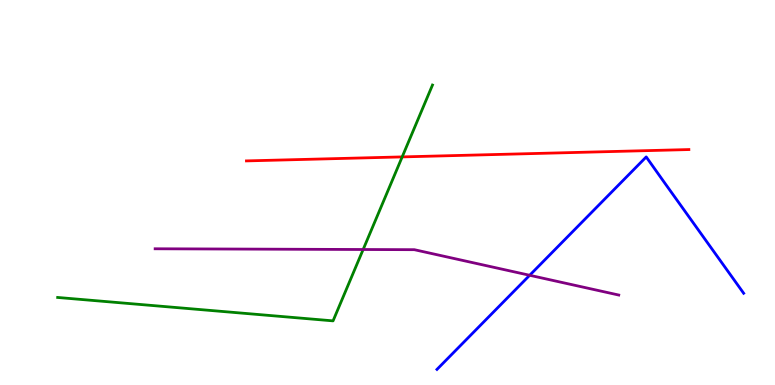[{'lines': ['blue', 'red'], 'intersections': []}, {'lines': ['green', 'red'], 'intersections': [{'x': 5.19, 'y': 5.92}]}, {'lines': ['purple', 'red'], 'intersections': []}, {'lines': ['blue', 'green'], 'intersections': []}, {'lines': ['blue', 'purple'], 'intersections': [{'x': 6.83, 'y': 2.85}]}, {'lines': ['green', 'purple'], 'intersections': [{'x': 4.69, 'y': 3.52}]}]